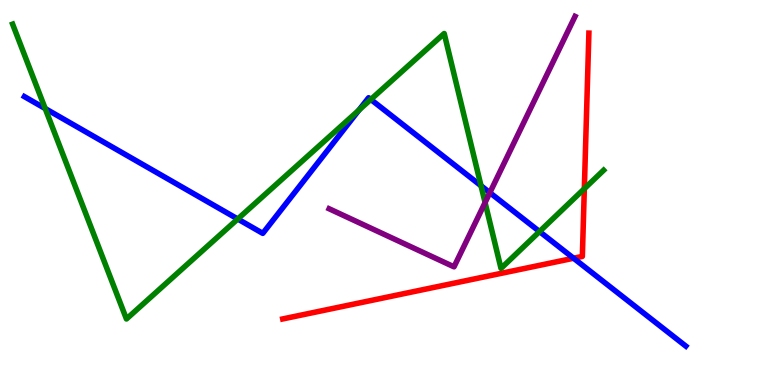[{'lines': ['blue', 'red'], 'intersections': [{'x': 7.4, 'y': 3.29}]}, {'lines': ['green', 'red'], 'intersections': [{'x': 7.54, 'y': 5.1}]}, {'lines': ['purple', 'red'], 'intersections': []}, {'lines': ['blue', 'green'], 'intersections': [{'x': 0.583, 'y': 7.18}, {'x': 3.07, 'y': 4.31}, {'x': 4.63, 'y': 7.14}, {'x': 4.78, 'y': 7.42}, {'x': 6.21, 'y': 5.18}, {'x': 6.96, 'y': 3.99}]}, {'lines': ['blue', 'purple'], 'intersections': [{'x': 6.32, 'y': 5.0}]}, {'lines': ['green', 'purple'], 'intersections': [{'x': 6.26, 'y': 4.74}]}]